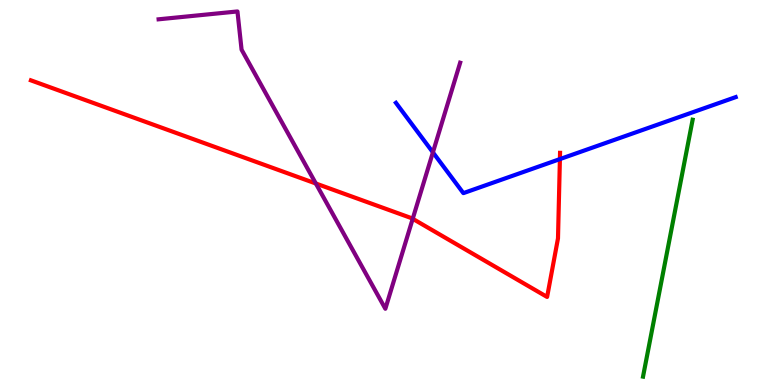[{'lines': ['blue', 'red'], 'intersections': [{'x': 7.22, 'y': 5.87}]}, {'lines': ['green', 'red'], 'intersections': []}, {'lines': ['purple', 'red'], 'intersections': [{'x': 4.08, 'y': 5.23}, {'x': 5.33, 'y': 4.32}]}, {'lines': ['blue', 'green'], 'intersections': []}, {'lines': ['blue', 'purple'], 'intersections': [{'x': 5.59, 'y': 6.04}]}, {'lines': ['green', 'purple'], 'intersections': []}]